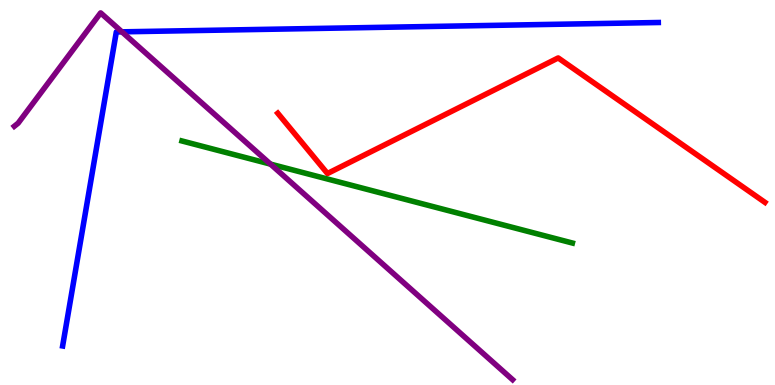[{'lines': ['blue', 'red'], 'intersections': []}, {'lines': ['green', 'red'], 'intersections': []}, {'lines': ['purple', 'red'], 'intersections': []}, {'lines': ['blue', 'green'], 'intersections': []}, {'lines': ['blue', 'purple'], 'intersections': [{'x': 1.57, 'y': 9.17}]}, {'lines': ['green', 'purple'], 'intersections': [{'x': 3.49, 'y': 5.74}]}]